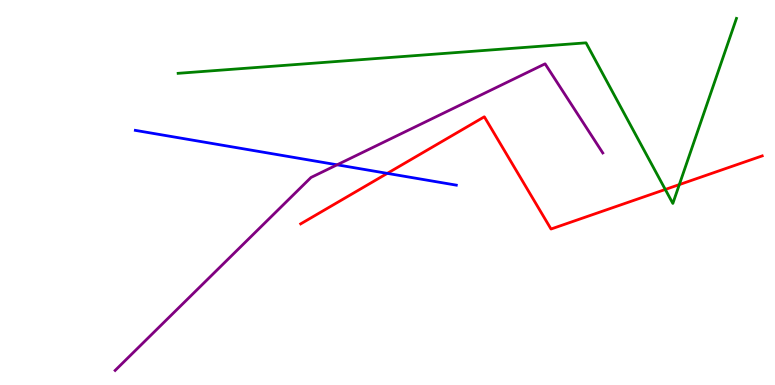[{'lines': ['blue', 'red'], 'intersections': [{'x': 5.0, 'y': 5.5}]}, {'lines': ['green', 'red'], 'intersections': [{'x': 8.58, 'y': 5.08}, {'x': 8.77, 'y': 5.21}]}, {'lines': ['purple', 'red'], 'intersections': []}, {'lines': ['blue', 'green'], 'intersections': []}, {'lines': ['blue', 'purple'], 'intersections': [{'x': 4.35, 'y': 5.72}]}, {'lines': ['green', 'purple'], 'intersections': []}]